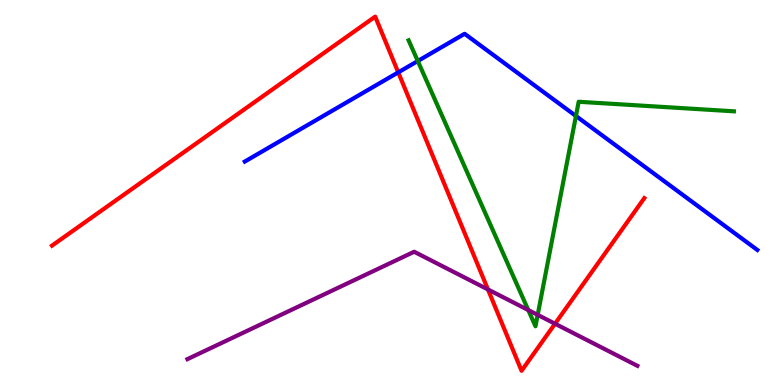[{'lines': ['blue', 'red'], 'intersections': [{'x': 5.14, 'y': 8.12}]}, {'lines': ['green', 'red'], 'intersections': []}, {'lines': ['purple', 'red'], 'intersections': [{'x': 6.3, 'y': 2.48}, {'x': 7.16, 'y': 1.59}]}, {'lines': ['blue', 'green'], 'intersections': [{'x': 5.39, 'y': 8.42}, {'x': 7.43, 'y': 6.99}]}, {'lines': ['blue', 'purple'], 'intersections': []}, {'lines': ['green', 'purple'], 'intersections': [{'x': 6.82, 'y': 1.95}, {'x': 6.94, 'y': 1.82}]}]